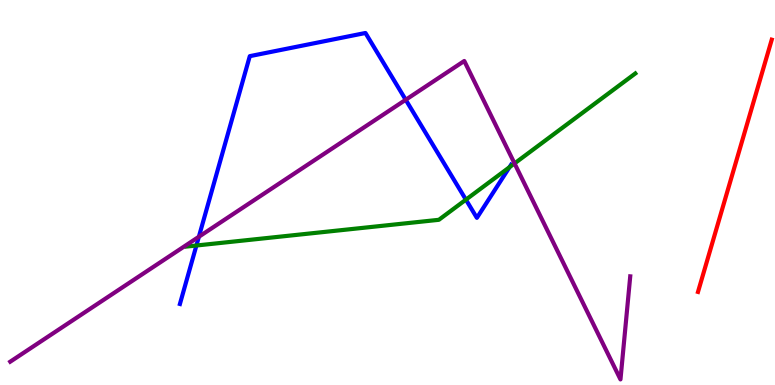[{'lines': ['blue', 'red'], 'intersections': []}, {'lines': ['green', 'red'], 'intersections': []}, {'lines': ['purple', 'red'], 'intersections': []}, {'lines': ['blue', 'green'], 'intersections': [{'x': 2.53, 'y': 3.62}, {'x': 6.01, 'y': 4.81}, {'x': 6.57, 'y': 5.66}]}, {'lines': ['blue', 'purple'], 'intersections': [{'x': 2.57, 'y': 3.85}, {'x': 5.23, 'y': 7.41}]}, {'lines': ['green', 'purple'], 'intersections': [{'x': 6.64, 'y': 5.75}]}]